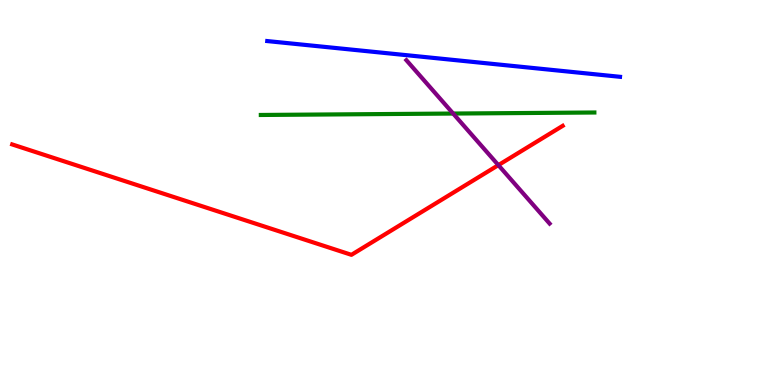[{'lines': ['blue', 'red'], 'intersections': []}, {'lines': ['green', 'red'], 'intersections': []}, {'lines': ['purple', 'red'], 'intersections': [{'x': 6.43, 'y': 5.71}]}, {'lines': ['blue', 'green'], 'intersections': []}, {'lines': ['blue', 'purple'], 'intersections': []}, {'lines': ['green', 'purple'], 'intersections': [{'x': 5.85, 'y': 7.05}]}]